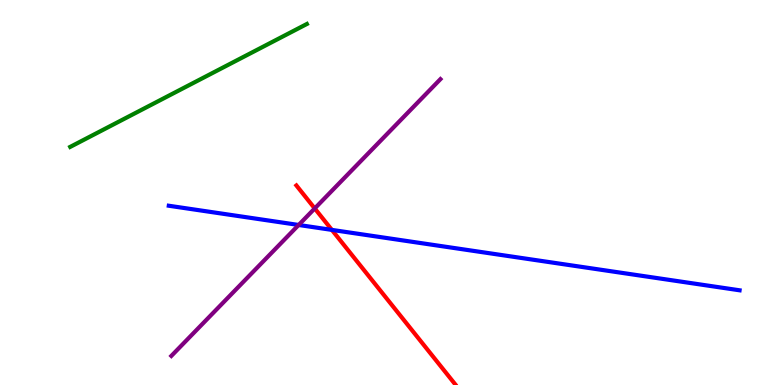[{'lines': ['blue', 'red'], 'intersections': [{'x': 4.28, 'y': 4.03}]}, {'lines': ['green', 'red'], 'intersections': []}, {'lines': ['purple', 'red'], 'intersections': [{'x': 4.06, 'y': 4.59}]}, {'lines': ['blue', 'green'], 'intersections': []}, {'lines': ['blue', 'purple'], 'intersections': [{'x': 3.85, 'y': 4.16}]}, {'lines': ['green', 'purple'], 'intersections': []}]